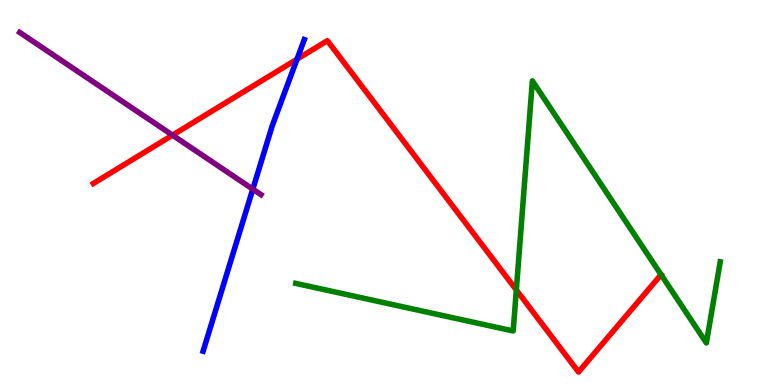[{'lines': ['blue', 'red'], 'intersections': [{'x': 3.83, 'y': 8.46}]}, {'lines': ['green', 'red'], 'intersections': [{'x': 6.66, 'y': 2.47}, {'x': 8.53, 'y': 2.87}]}, {'lines': ['purple', 'red'], 'intersections': [{'x': 2.23, 'y': 6.49}]}, {'lines': ['blue', 'green'], 'intersections': []}, {'lines': ['blue', 'purple'], 'intersections': [{'x': 3.26, 'y': 5.09}]}, {'lines': ['green', 'purple'], 'intersections': []}]